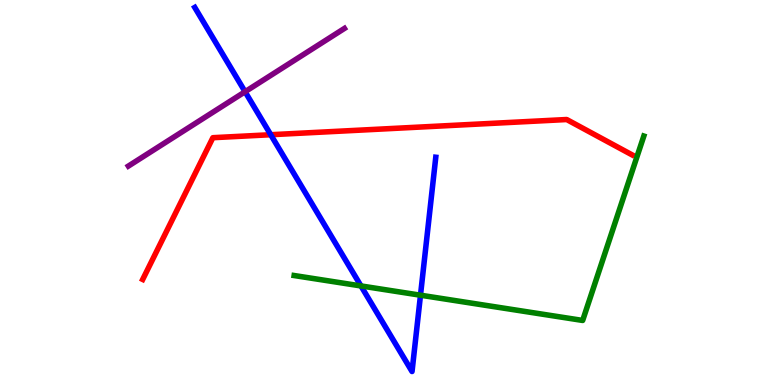[{'lines': ['blue', 'red'], 'intersections': [{'x': 3.49, 'y': 6.5}]}, {'lines': ['green', 'red'], 'intersections': []}, {'lines': ['purple', 'red'], 'intersections': []}, {'lines': ['blue', 'green'], 'intersections': [{'x': 4.66, 'y': 2.57}, {'x': 5.43, 'y': 2.33}]}, {'lines': ['blue', 'purple'], 'intersections': [{'x': 3.16, 'y': 7.62}]}, {'lines': ['green', 'purple'], 'intersections': []}]